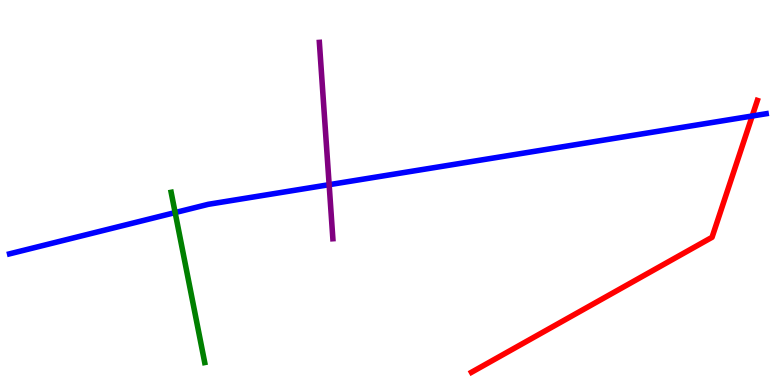[{'lines': ['blue', 'red'], 'intersections': [{'x': 9.71, 'y': 6.99}]}, {'lines': ['green', 'red'], 'intersections': []}, {'lines': ['purple', 'red'], 'intersections': []}, {'lines': ['blue', 'green'], 'intersections': [{'x': 2.26, 'y': 4.48}]}, {'lines': ['blue', 'purple'], 'intersections': [{'x': 4.25, 'y': 5.2}]}, {'lines': ['green', 'purple'], 'intersections': []}]